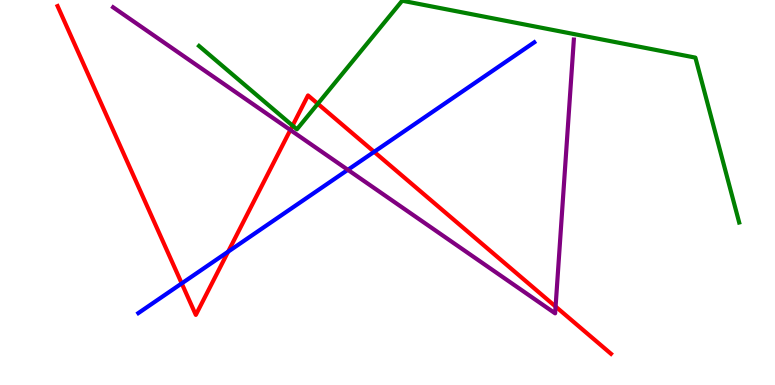[{'lines': ['blue', 'red'], 'intersections': [{'x': 2.34, 'y': 2.64}, {'x': 2.94, 'y': 3.46}, {'x': 4.83, 'y': 6.06}]}, {'lines': ['green', 'red'], 'intersections': [{'x': 3.78, 'y': 6.74}, {'x': 4.1, 'y': 7.3}]}, {'lines': ['purple', 'red'], 'intersections': [{'x': 3.75, 'y': 6.62}, {'x': 7.17, 'y': 2.04}]}, {'lines': ['blue', 'green'], 'intersections': []}, {'lines': ['blue', 'purple'], 'intersections': [{'x': 4.49, 'y': 5.59}]}, {'lines': ['green', 'purple'], 'intersections': []}]